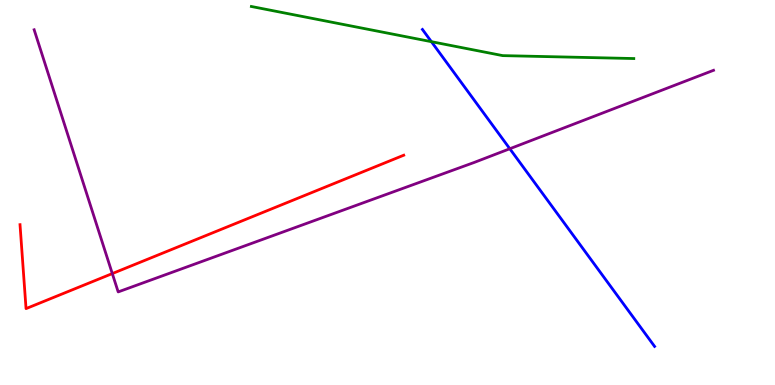[{'lines': ['blue', 'red'], 'intersections': []}, {'lines': ['green', 'red'], 'intersections': []}, {'lines': ['purple', 'red'], 'intersections': [{'x': 1.45, 'y': 2.89}]}, {'lines': ['blue', 'green'], 'intersections': [{'x': 5.57, 'y': 8.92}]}, {'lines': ['blue', 'purple'], 'intersections': [{'x': 6.58, 'y': 6.14}]}, {'lines': ['green', 'purple'], 'intersections': []}]